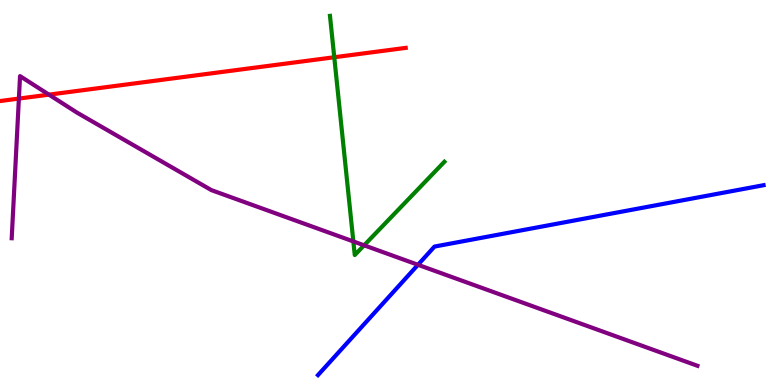[{'lines': ['blue', 'red'], 'intersections': []}, {'lines': ['green', 'red'], 'intersections': [{'x': 4.31, 'y': 8.51}]}, {'lines': ['purple', 'red'], 'intersections': [{'x': 0.244, 'y': 7.44}, {'x': 0.631, 'y': 7.54}]}, {'lines': ['blue', 'green'], 'intersections': []}, {'lines': ['blue', 'purple'], 'intersections': [{'x': 5.39, 'y': 3.12}]}, {'lines': ['green', 'purple'], 'intersections': [{'x': 4.56, 'y': 3.73}, {'x': 4.7, 'y': 3.63}]}]